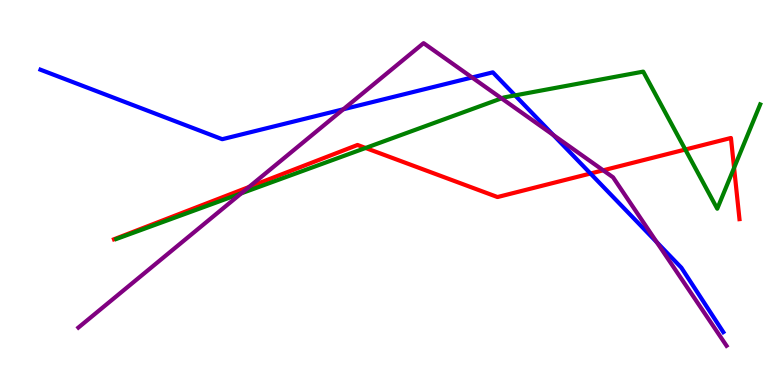[{'lines': ['blue', 'red'], 'intersections': [{'x': 7.62, 'y': 5.49}]}, {'lines': ['green', 'red'], 'intersections': [{'x': 4.72, 'y': 6.16}, {'x': 8.84, 'y': 6.12}, {'x': 9.47, 'y': 5.64}]}, {'lines': ['purple', 'red'], 'intersections': [{'x': 3.21, 'y': 5.14}, {'x': 7.78, 'y': 5.58}]}, {'lines': ['blue', 'green'], 'intersections': [{'x': 6.65, 'y': 7.52}]}, {'lines': ['blue', 'purple'], 'intersections': [{'x': 4.43, 'y': 7.16}, {'x': 6.09, 'y': 7.99}, {'x': 7.14, 'y': 6.49}, {'x': 8.47, 'y': 3.71}]}, {'lines': ['green', 'purple'], 'intersections': [{'x': 3.11, 'y': 4.98}, {'x': 6.47, 'y': 7.45}]}]